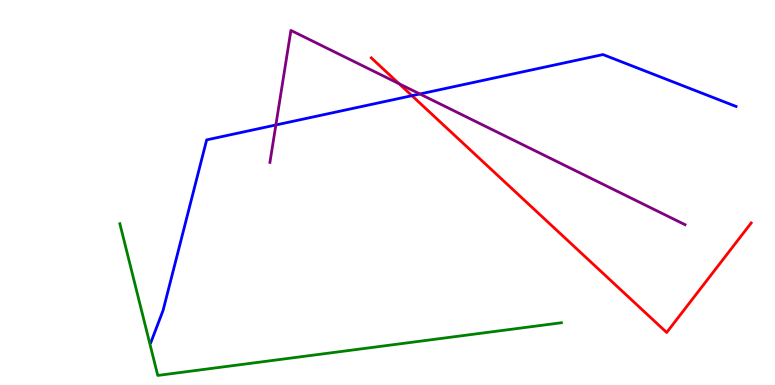[{'lines': ['blue', 'red'], 'intersections': [{'x': 5.32, 'y': 7.51}]}, {'lines': ['green', 'red'], 'intersections': []}, {'lines': ['purple', 'red'], 'intersections': [{'x': 5.15, 'y': 7.83}]}, {'lines': ['blue', 'green'], 'intersections': []}, {'lines': ['blue', 'purple'], 'intersections': [{'x': 3.56, 'y': 6.75}, {'x': 5.42, 'y': 7.56}]}, {'lines': ['green', 'purple'], 'intersections': []}]